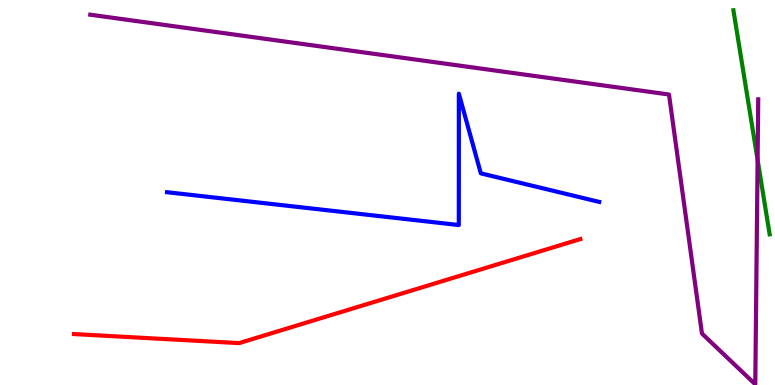[{'lines': ['blue', 'red'], 'intersections': []}, {'lines': ['green', 'red'], 'intersections': []}, {'lines': ['purple', 'red'], 'intersections': []}, {'lines': ['blue', 'green'], 'intersections': []}, {'lines': ['blue', 'purple'], 'intersections': []}, {'lines': ['green', 'purple'], 'intersections': [{'x': 9.78, 'y': 5.85}]}]